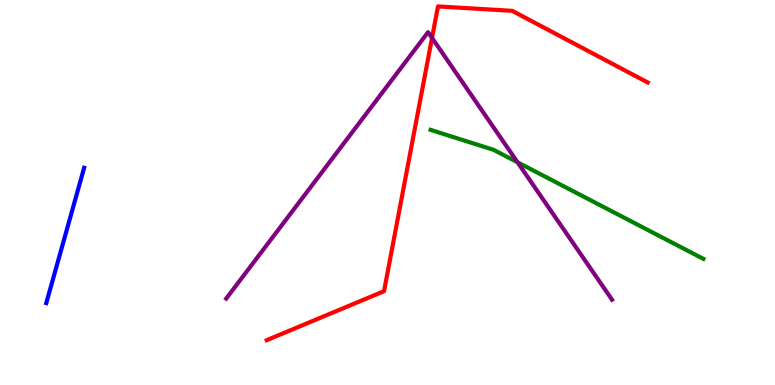[{'lines': ['blue', 'red'], 'intersections': []}, {'lines': ['green', 'red'], 'intersections': []}, {'lines': ['purple', 'red'], 'intersections': [{'x': 5.57, 'y': 9.02}]}, {'lines': ['blue', 'green'], 'intersections': []}, {'lines': ['blue', 'purple'], 'intersections': []}, {'lines': ['green', 'purple'], 'intersections': [{'x': 6.68, 'y': 5.78}]}]